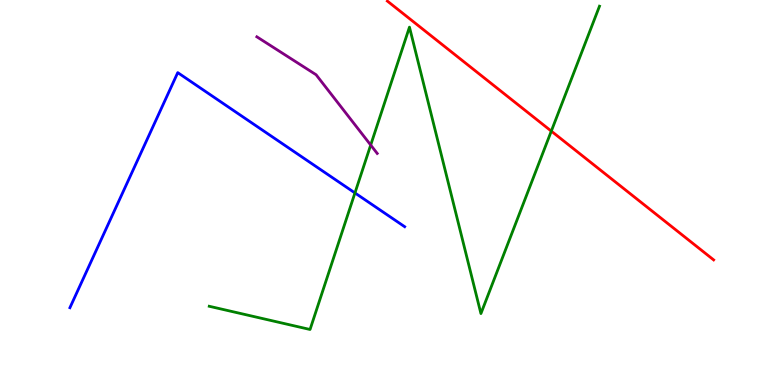[{'lines': ['blue', 'red'], 'intersections': []}, {'lines': ['green', 'red'], 'intersections': [{'x': 7.11, 'y': 6.59}]}, {'lines': ['purple', 'red'], 'intersections': []}, {'lines': ['blue', 'green'], 'intersections': [{'x': 4.58, 'y': 4.99}]}, {'lines': ['blue', 'purple'], 'intersections': []}, {'lines': ['green', 'purple'], 'intersections': [{'x': 4.78, 'y': 6.23}]}]